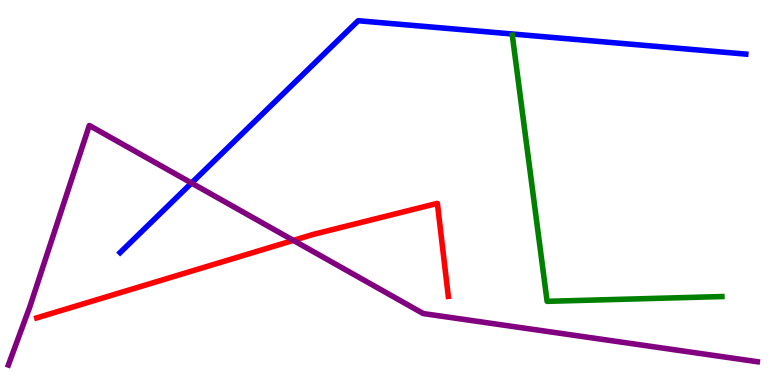[{'lines': ['blue', 'red'], 'intersections': []}, {'lines': ['green', 'red'], 'intersections': []}, {'lines': ['purple', 'red'], 'intersections': [{'x': 3.79, 'y': 3.76}]}, {'lines': ['blue', 'green'], 'intersections': []}, {'lines': ['blue', 'purple'], 'intersections': [{'x': 2.47, 'y': 5.25}]}, {'lines': ['green', 'purple'], 'intersections': []}]